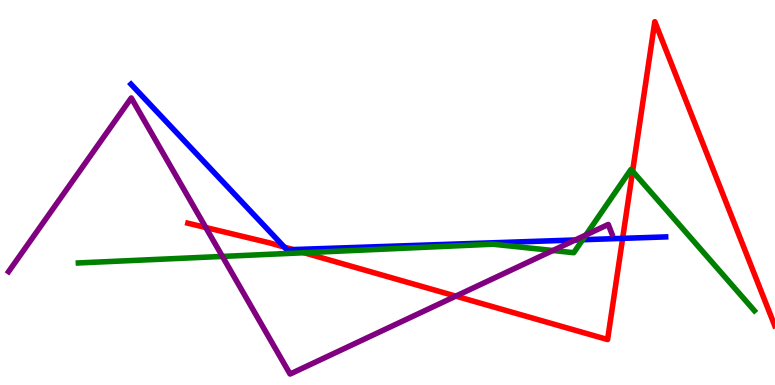[{'lines': ['blue', 'red'], 'intersections': [{'x': 3.67, 'y': 3.58}, {'x': 3.78, 'y': 3.52}, {'x': 8.03, 'y': 3.81}]}, {'lines': ['green', 'red'], 'intersections': [{'x': 3.92, 'y': 3.44}, {'x': 8.16, 'y': 5.55}]}, {'lines': ['purple', 'red'], 'intersections': [{'x': 2.66, 'y': 4.09}, {'x': 5.88, 'y': 2.31}]}, {'lines': ['blue', 'green'], 'intersections': [{'x': 7.52, 'y': 3.77}]}, {'lines': ['blue', 'purple'], 'intersections': [{'x': 7.42, 'y': 3.77}]}, {'lines': ['green', 'purple'], 'intersections': [{'x': 2.87, 'y': 3.34}, {'x': 7.13, 'y': 3.49}, {'x': 7.56, 'y': 3.9}]}]